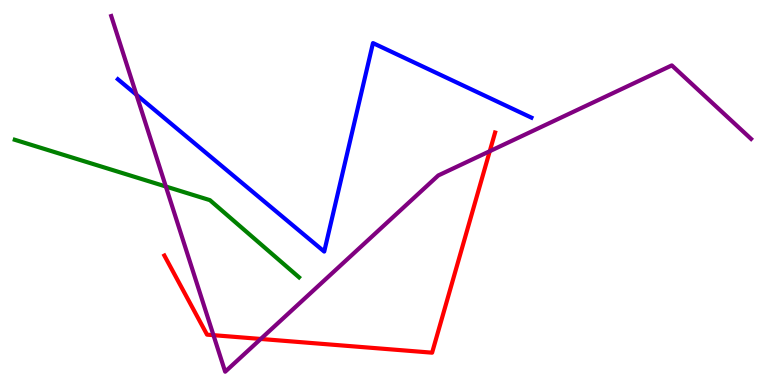[{'lines': ['blue', 'red'], 'intersections': []}, {'lines': ['green', 'red'], 'intersections': []}, {'lines': ['purple', 'red'], 'intersections': [{'x': 2.75, 'y': 1.29}, {'x': 3.36, 'y': 1.2}, {'x': 6.32, 'y': 6.07}]}, {'lines': ['blue', 'green'], 'intersections': []}, {'lines': ['blue', 'purple'], 'intersections': [{'x': 1.76, 'y': 7.54}]}, {'lines': ['green', 'purple'], 'intersections': [{'x': 2.14, 'y': 5.16}]}]